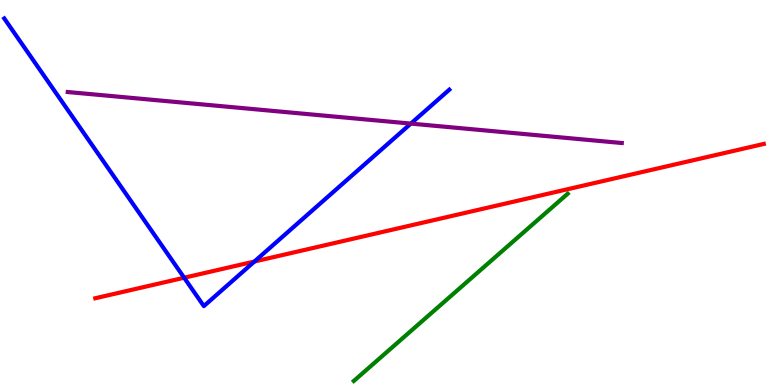[{'lines': ['blue', 'red'], 'intersections': [{'x': 2.38, 'y': 2.79}, {'x': 3.28, 'y': 3.21}]}, {'lines': ['green', 'red'], 'intersections': []}, {'lines': ['purple', 'red'], 'intersections': []}, {'lines': ['blue', 'green'], 'intersections': []}, {'lines': ['blue', 'purple'], 'intersections': [{'x': 5.3, 'y': 6.79}]}, {'lines': ['green', 'purple'], 'intersections': []}]